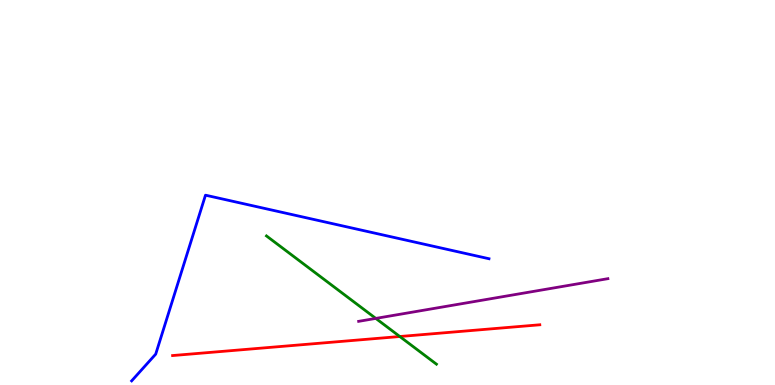[{'lines': ['blue', 'red'], 'intersections': []}, {'lines': ['green', 'red'], 'intersections': [{'x': 5.16, 'y': 1.26}]}, {'lines': ['purple', 'red'], 'intersections': []}, {'lines': ['blue', 'green'], 'intersections': []}, {'lines': ['blue', 'purple'], 'intersections': []}, {'lines': ['green', 'purple'], 'intersections': [{'x': 4.85, 'y': 1.73}]}]